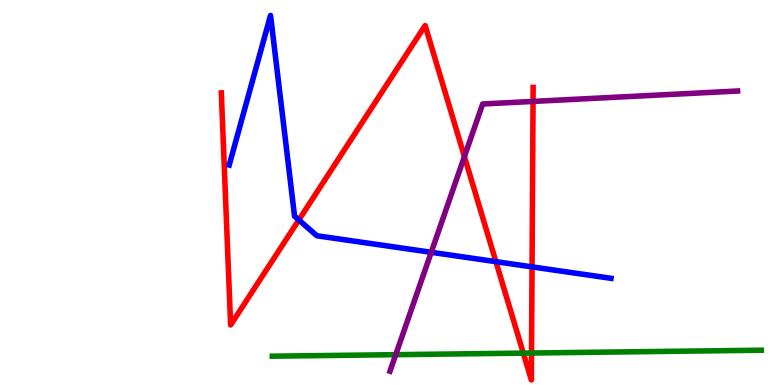[{'lines': ['blue', 'red'], 'intersections': [{'x': 3.86, 'y': 4.29}, {'x': 6.4, 'y': 3.2}, {'x': 6.87, 'y': 3.07}]}, {'lines': ['green', 'red'], 'intersections': [{'x': 6.75, 'y': 0.828}, {'x': 6.86, 'y': 0.831}]}, {'lines': ['purple', 'red'], 'intersections': [{'x': 5.99, 'y': 5.93}, {'x': 6.88, 'y': 7.37}]}, {'lines': ['blue', 'green'], 'intersections': []}, {'lines': ['blue', 'purple'], 'intersections': [{'x': 5.56, 'y': 3.45}]}, {'lines': ['green', 'purple'], 'intersections': [{'x': 5.11, 'y': 0.788}]}]